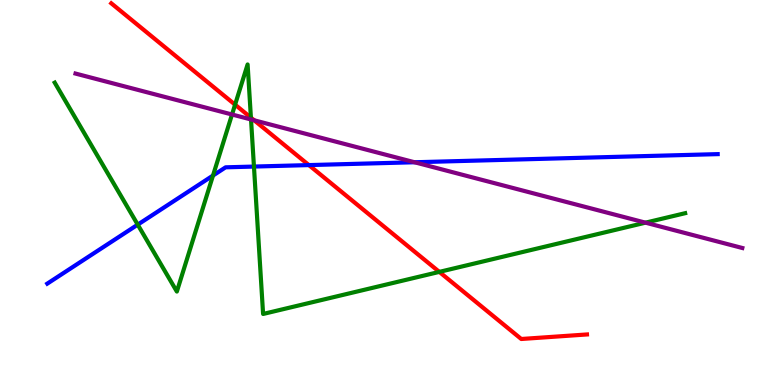[{'lines': ['blue', 'red'], 'intersections': [{'x': 3.99, 'y': 5.71}]}, {'lines': ['green', 'red'], 'intersections': [{'x': 3.03, 'y': 7.28}, {'x': 3.24, 'y': 6.94}, {'x': 5.67, 'y': 2.94}]}, {'lines': ['purple', 'red'], 'intersections': [{'x': 3.28, 'y': 6.88}]}, {'lines': ['blue', 'green'], 'intersections': [{'x': 1.78, 'y': 4.17}, {'x': 2.75, 'y': 5.44}, {'x': 3.28, 'y': 5.67}]}, {'lines': ['blue', 'purple'], 'intersections': [{'x': 5.35, 'y': 5.79}]}, {'lines': ['green', 'purple'], 'intersections': [{'x': 2.99, 'y': 7.03}, {'x': 3.24, 'y': 6.9}, {'x': 8.33, 'y': 4.22}]}]